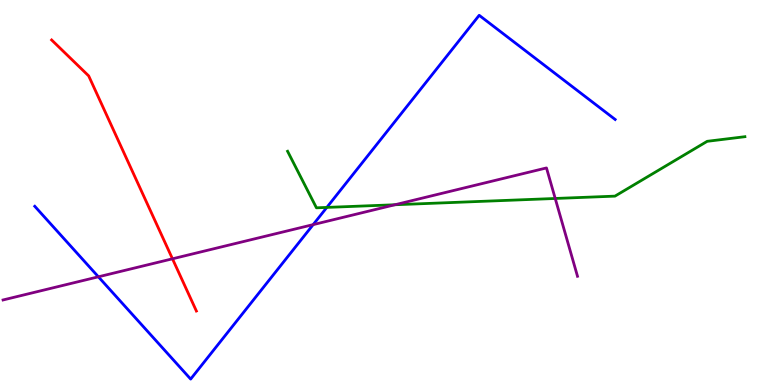[{'lines': ['blue', 'red'], 'intersections': []}, {'lines': ['green', 'red'], 'intersections': []}, {'lines': ['purple', 'red'], 'intersections': [{'x': 2.23, 'y': 3.28}]}, {'lines': ['blue', 'green'], 'intersections': [{'x': 4.22, 'y': 4.61}]}, {'lines': ['blue', 'purple'], 'intersections': [{'x': 1.27, 'y': 2.81}, {'x': 4.04, 'y': 4.17}]}, {'lines': ['green', 'purple'], 'intersections': [{'x': 5.1, 'y': 4.68}, {'x': 7.16, 'y': 4.84}]}]